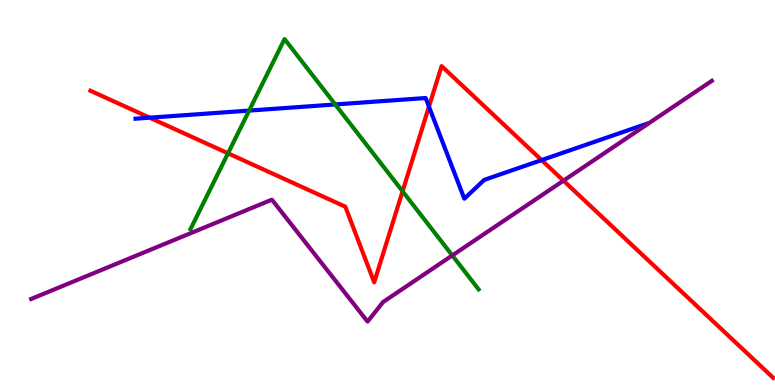[{'lines': ['blue', 'red'], 'intersections': [{'x': 1.93, 'y': 6.94}, {'x': 5.54, 'y': 7.23}, {'x': 6.99, 'y': 5.84}]}, {'lines': ['green', 'red'], 'intersections': [{'x': 2.94, 'y': 6.02}, {'x': 5.19, 'y': 5.03}]}, {'lines': ['purple', 'red'], 'intersections': [{'x': 7.27, 'y': 5.31}]}, {'lines': ['blue', 'green'], 'intersections': [{'x': 3.21, 'y': 7.13}, {'x': 4.33, 'y': 7.29}]}, {'lines': ['blue', 'purple'], 'intersections': []}, {'lines': ['green', 'purple'], 'intersections': [{'x': 5.84, 'y': 3.37}]}]